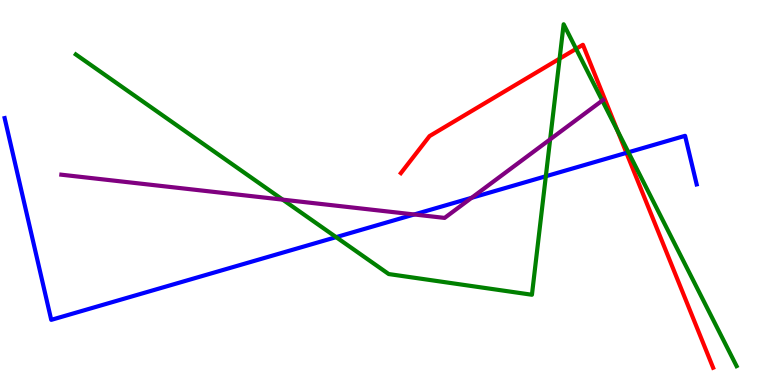[{'lines': ['blue', 'red'], 'intersections': [{'x': 8.08, 'y': 6.03}]}, {'lines': ['green', 'red'], 'intersections': [{'x': 7.22, 'y': 8.48}, {'x': 7.43, 'y': 8.73}, {'x': 7.97, 'y': 6.6}]}, {'lines': ['purple', 'red'], 'intersections': []}, {'lines': ['blue', 'green'], 'intersections': [{'x': 4.34, 'y': 3.84}, {'x': 7.04, 'y': 5.42}, {'x': 8.11, 'y': 6.04}]}, {'lines': ['blue', 'purple'], 'intersections': [{'x': 5.34, 'y': 4.43}, {'x': 6.09, 'y': 4.86}]}, {'lines': ['green', 'purple'], 'intersections': [{'x': 3.65, 'y': 4.81}, {'x': 7.1, 'y': 6.38}, {'x': 7.77, 'y': 7.39}]}]